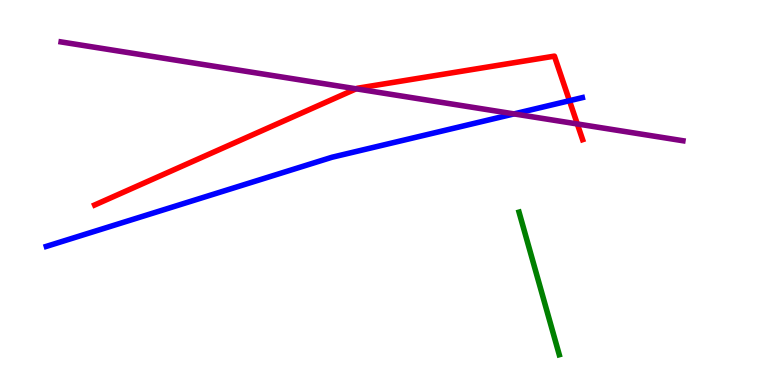[{'lines': ['blue', 'red'], 'intersections': [{'x': 7.35, 'y': 7.38}]}, {'lines': ['green', 'red'], 'intersections': []}, {'lines': ['purple', 'red'], 'intersections': [{'x': 4.6, 'y': 7.69}, {'x': 7.45, 'y': 6.78}]}, {'lines': ['blue', 'green'], 'intersections': []}, {'lines': ['blue', 'purple'], 'intersections': [{'x': 6.63, 'y': 7.04}]}, {'lines': ['green', 'purple'], 'intersections': []}]